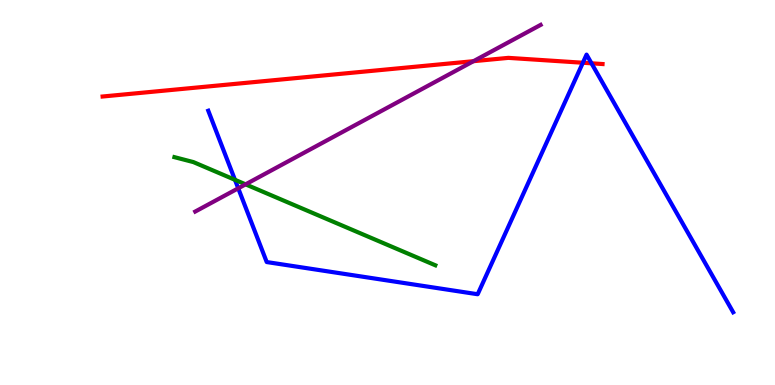[{'lines': ['blue', 'red'], 'intersections': [{'x': 7.52, 'y': 8.37}, {'x': 7.63, 'y': 8.36}]}, {'lines': ['green', 'red'], 'intersections': []}, {'lines': ['purple', 'red'], 'intersections': [{'x': 6.11, 'y': 8.41}]}, {'lines': ['blue', 'green'], 'intersections': [{'x': 3.03, 'y': 5.33}]}, {'lines': ['blue', 'purple'], 'intersections': [{'x': 3.07, 'y': 5.11}]}, {'lines': ['green', 'purple'], 'intersections': [{'x': 3.17, 'y': 5.21}]}]